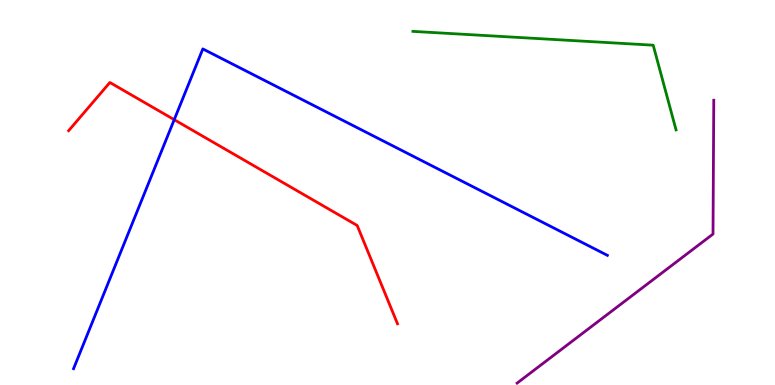[{'lines': ['blue', 'red'], 'intersections': [{'x': 2.25, 'y': 6.89}]}, {'lines': ['green', 'red'], 'intersections': []}, {'lines': ['purple', 'red'], 'intersections': []}, {'lines': ['blue', 'green'], 'intersections': []}, {'lines': ['blue', 'purple'], 'intersections': []}, {'lines': ['green', 'purple'], 'intersections': []}]